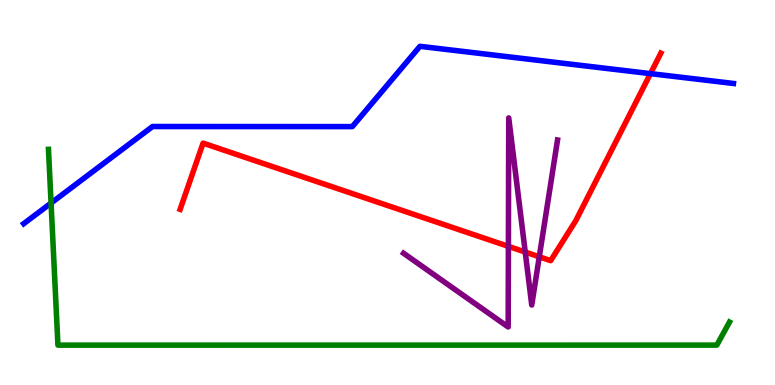[{'lines': ['blue', 'red'], 'intersections': [{'x': 8.39, 'y': 8.09}]}, {'lines': ['green', 'red'], 'intersections': []}, {'lines': ['purple', 'red'], 'intersections': [{'x': 6.56, 'y': 3.6}, {'x': 6.78, 'y': 3.45}, {'x': 6.96, 'y': 3.33}]}, {'lines': ['blue', 'green'], 'intersections': [{'x': 0.659, 'y': 4.73}]}, {'lines': ['blue', 'purple'], 'intersections': []}, {'lines': ['green', 'purple'], 'intersections': []}]